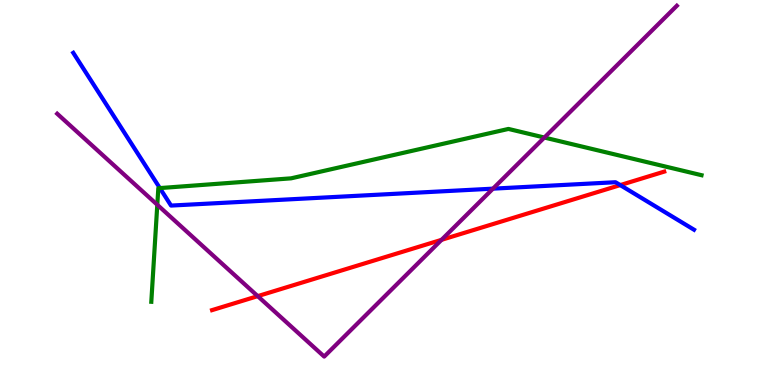[{'lines': ['blue', 'red'], 'intersections': [{'x': 8.0, 'y': 5.19}]}, {'lines': ['green', 'red'], 'intersections': []}, {'lines': ['purple', 'red'], 'intersections': [{'x': 3.33, 'y': 2.31}, {'x': 5.7, 'y': 3.77}]}, {'lines': ['blue', 'green'], 'intersections': [{'x': 2.06, 'y': 5.11}]}, {'lines': ['blue', 'purple'], 'intersections': [{'x': 6.36, 'y': 5.1}]}, {'lines': ['green', 'purple'], 'intersections': [{'x': 2.03, 'y': 4.68}, {'x': 7.02, 'y': 6.43}]}]